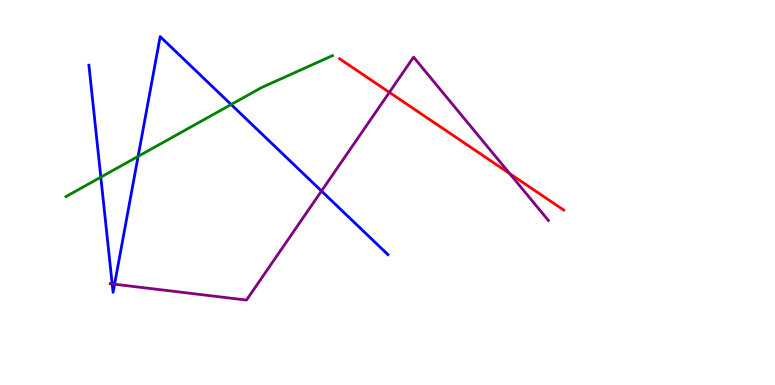[{'lines': ['blue', 'red'], 'intersections': []}, {'lines': ['green', 'red'], 'intersections': []}, {'lines': ['purple', 'red'], 'intersections': [{'x': 5.02, 'y': 7.6}, {'x': 6.58, 'y': 5.49}]}, {'lines': ['blue', 'green'], 'intersections': [{'x': 1.3, 'y': 5.4}, {'x': 1.78, 'y': 5.94}, {'x': 2.98, 'y': 7.29}]}, {'lines': ['blue', 'purple'], 'intersections': [{'x': 1.45, 'y': 2.63}, {'x': 1.48, 'y': 2.62}, {'x': 4.15, 'y': 5.04}]}, {'lines': ['green', 'purple'], 'intersections': []}]